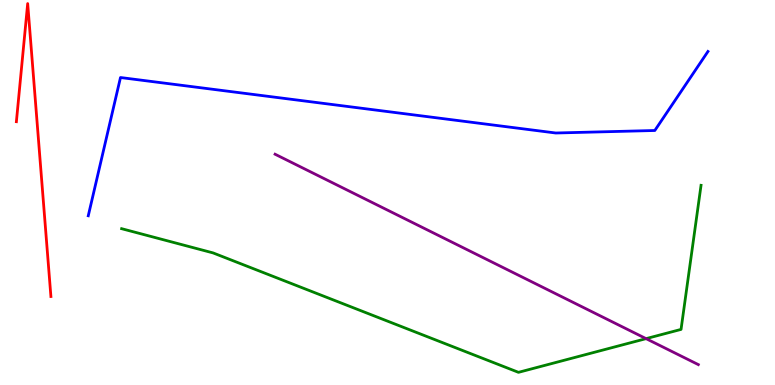[{'lines': ['blue', 'red'], 'intersections': []}, {'lines': ['green', 'red'], 'intersections': []}, {'lines': ['purple', 'red'], 'intersections': []}, {'lines': ['blue', 'green'], 'intersections': []}, {'lines': ['blue', 'purple'], 'intersections': []}, {'lines': ['green', 'purple'], 'intersections': [{'x': 8.34, 'y': 1.2}]}]